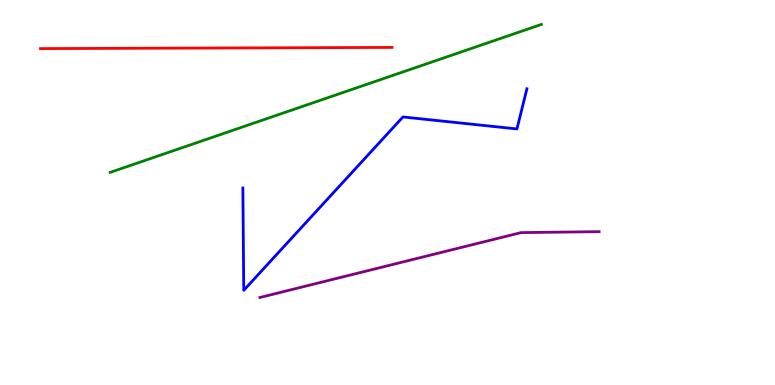[{'lines': ['blue', 'red'], 'intersections': []}, {'lines': ['green', 'red'], 'intersections': []}, {'lines': ['purple', 'red'], 'intersections': []}, {'lines': ['blue', 'green'], 'intersections': []}, {'lines': ['blue', 'purple'], 'intersections': []}, {'lines': ['green', 'purple'], 'intersections': []}]